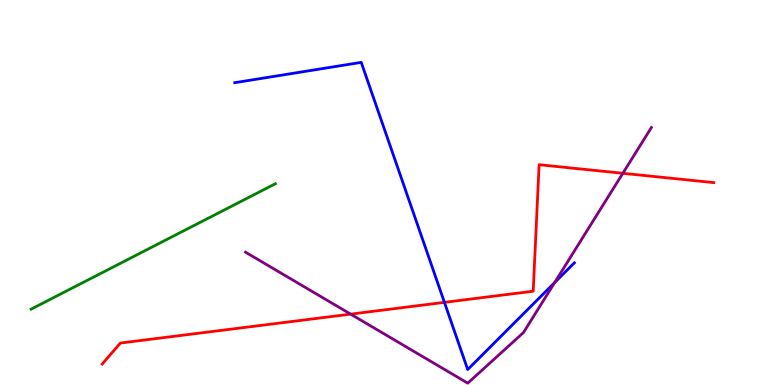[{'lines': ['blue', 'red'], 'intersections': [{'x': 5.73, 'y': 2.15}]}, {'lines': ['green', 'red'], 'intersections': []}, {'lines': ['purple', 'red'], 'intersections': [{'x': 4.52, 'y': 1.84}, {'x': 8.04, 'y': 5.5}]}, {'lines': ['blue', 'green'], 'intersections': []}, {'lines': ['blue', 'purple'], 'intersections': [{'x': 7.16, 'y': 2.66}]}, {'lines': ['green', 'purple'], 'intersections': []}]